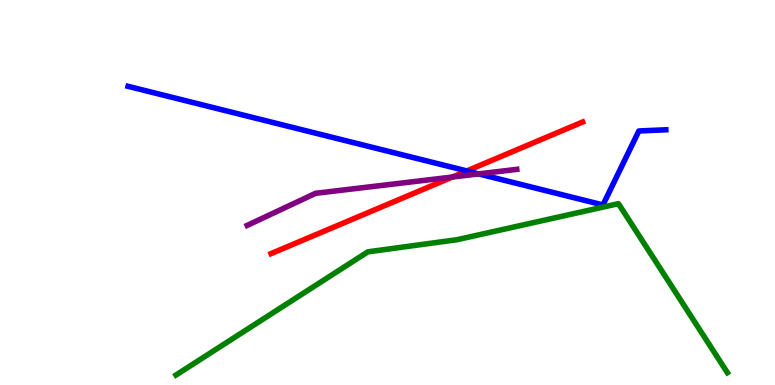[{'lines': ['blue', 'red'], 'intersections': [{'x': 6.02, 'y': 5.56}]}, {'lines': ['green', 'red'], 'intersections': []}, {'lines': ['purple', 'red'], 'intersections': [{'x': 5.84, 'y': 5.4}]}, {'lines': ['blue', 'green'], 'intersections': []}, {'lines': ['blue', 'purple'], 'intersections': [{'x': 6.18, 'y': 5.48}]}, {'lines': ['green', 'purple'], 'intersections': []}]